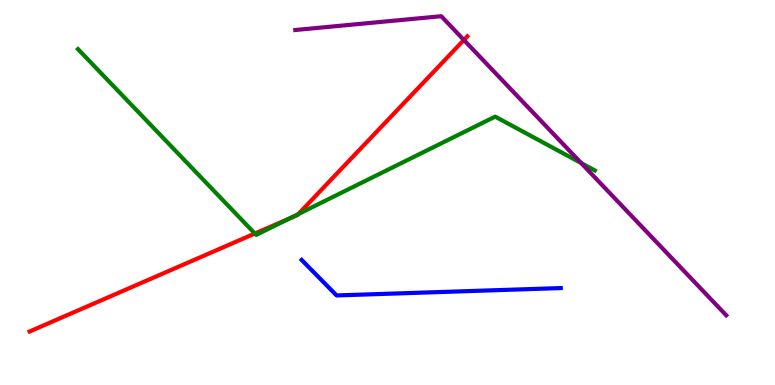[{'lines': ['blue', 'red'], 'intersections': []}, {'lines': ['green', 'red'], 'intersections': [{'x': 3.29, 'y': 3.93}, {'x': 3.73, 'y': 4.32}, {'x': 3.85, 'y': 4.44}]}, {'lines': ['purple', 'red'], 'intersections': [{'x': 5.99, 'y': 8.96}]}, {'lines': ['blue', 'green'], 'intersections': []}, {'lines': ['blue', 'purple'], 'intersections': []}, {'lines': ['green', 'purple'], 'intersections': [{'x': 7.5, 'y': 5.76}]}]